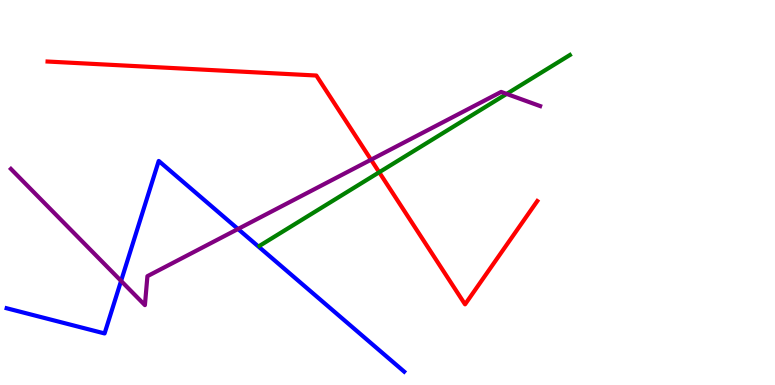[{'lines': ['blue', 'red'], 'intersections': []}, {'lines': ['green', 'red'], 'intersections': [{'x': 4.89, 'y': 5.53}]}, {'lines': ['purple', 'red'], 'intersections': [{'x': 4.79, 'y': 5.85}]}, {'lines': ['blue', 'green'], 'intersections': []}, {'lines': ['blue', 'purple'], 'intersections': [{'x': 1.56, 'y': 2.7}, {'x': 3.07, 'y': 4.05}]}, {'lines': ['green', 'purple'], 'intersections': [{'x': 6.54, 'y': 7.56}]}]